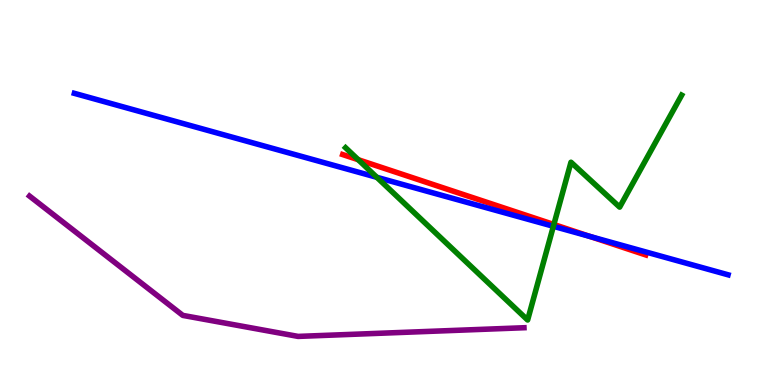[{'lines': ['blue', 'red'], 'intersections': [{'x': 7.61, 'y': 3.86}]}, {'lines': ['green', 'red'], 'intersections': [{'x': 4.62, 'y': 5.85}, {'x': 7.15, 'y': 4.17}]}, {'lines': ['purple', 'red'], 'intersections': []}, {'lines': ['blue', 'green'], 'intersections': [{'x': 4.86, 'y': 5.39}, {'x': 7.14, 'y': 4.12}]}, {'lines': ['blue', 'purple'], 'intersections': []}, {'lines': ['green', 'purple'], 'intersections': []}]